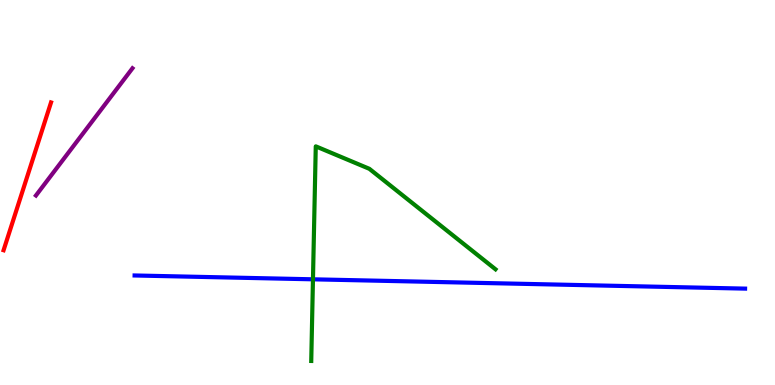[{'lines': ['blue', 'red'], 'intersections': []}, {'lines': ['green', 'red'], 'intersections': []}, {'lines': ['purple', 'red'], 'intersections': []}, {'lines': ['blue', 'green'], 'intersections': [{'x': 4.04, 'y': 2.75}]}, {'lines': ['blue', 'purple'], 'intersections': []}, {'lines': ['green', 'purple'], 'intersections': []}]